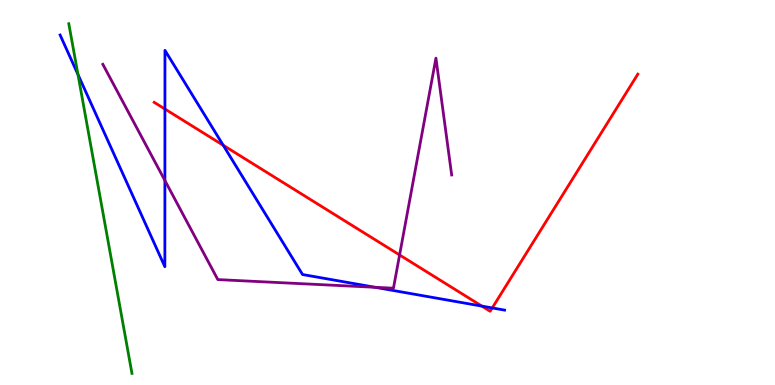[{'lines': ['blue', 'red'], 'intersections': [{'x': 2.13, 'y': 7.17}, {'x': 2.88, 'y': 6.23}, {'x': 6.22, 'y': 2.05}, {'x': 6.35, 'y': 2.0}]}, {'lines': ['green', 'red'], 'intersections': []}, {'lines': ['purple', 'red'], 'intersections': [{'x': 5.16, 'y': 3.38}]}, {'lines': ['blue', 'green'], 'intersections': [{'x': 1.01, 'y': 8.06}]}, {'lines': ['blue', 'purple'], 'intersections': [{'x': 2.13, 'y': 5.31}, {'x': 4.84, 'y': 2.54}]}, {'lines': ['green', 'purple'], 'intersections': []}]